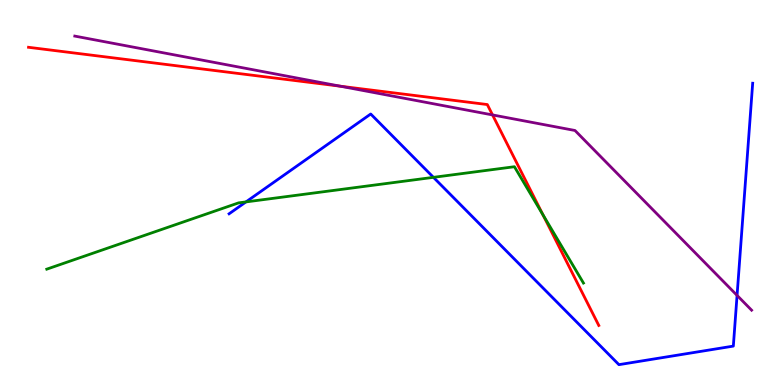[{'lines': ['blue', 'red'], 'intersections': []}, {'lines': ['green', 'red'], 'intersections': [{'x': 7.0, 'y': 4.42}]}, {'lines': ['purple', 'red'], 'intersections': [{'x': 4.39, 'y': 7.76}, {'x': 6.36, 'y': 7.01}]}, {'lines': ['blue', 'green'], 'intersections': [{'x': 3.17, 'y': 4.76}, {'x': 5.59, 'y': 5.39}]}, {'lines': ['blue', 'purple'], 'intersections': [{'x': 9.51, 'y': 2.33}]}, {'lines': ['green', 'purple'], 'intersections': []}]